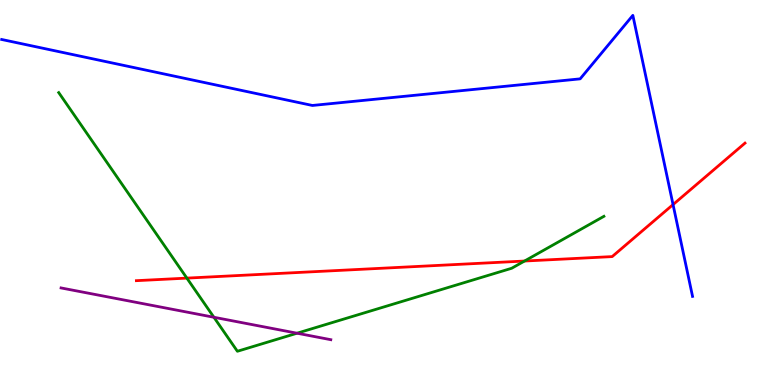[{'lines': ['blue', 'red'], 'intersections': [{'x': 8.68, 'y': 4.69}]}, {'lines': ['green', 'red'], 'intersections': [{'x': 2.41, 'y': 2.78}, {'x': 6.77, 'y': 3.22}]}, {'lines': ['purple', 'red'], 'intersections': []}, {'lines': ['blue', 'green'], 'intersections': []}, {'lines': ['blue', 'purple'], 'intersections': []}, {'lines': ['green', 'purple'], 'intersections': [{'x': 2.76, 'y': 1.76}, {'x': 3.83, 'y': 1.35}]}]